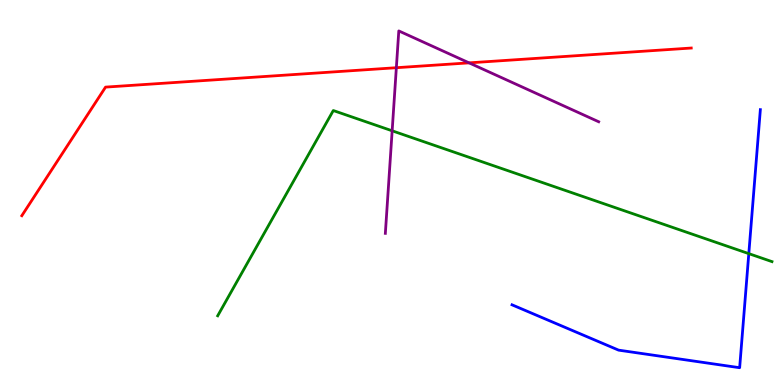[{'lines': ['blue', 'red'], 'intersections': []}, {'lines': ['green', 'red'], 'intersections': []}, {'lines': ['purple', 'red'], 'intersections': [{'x': 5.11, 'y': 8.24}, {'x': 6.05, 'y': 8.37}]}, {'lines': ['blue', 'green'], 'intersections': [{'x': 9.66, 'y': 3.41}]}, {'lines': ['blue', 'purple'], 'intersections': []}, {'lines': ['green', 'purple'], 'intersections': [{'x': 5.06, 'y': 6.6}]}]